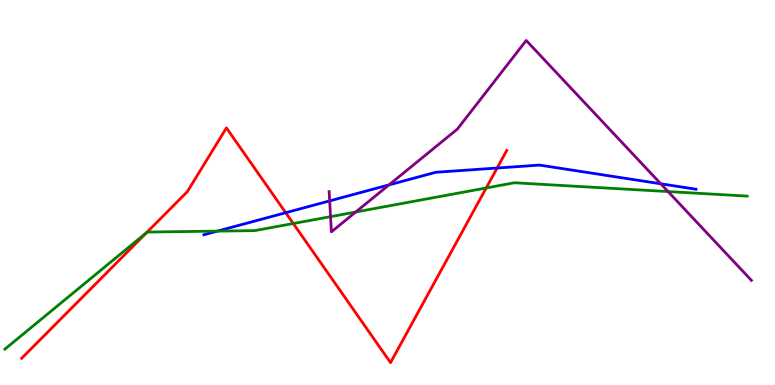[{'lines': ['blue', 'red'], 'intersections': [{'x': 3.69, 'y': 4.47}, {'x': 6.41, 'y': 5.64}]}, {'lines': ['green', 'red'], 'intersections': [{'x': 1.9, 'y': 3.97}, {'x': 3.78, 'y': 4.19}, {'x': 6.27, 'y': 5.12}]}, {'lines': ['purple', 'red'], 'intersections': []}, {'lines': ['blue', 'green'], 'intersections': [{'x': 2.81, 'y': 4.0}]}, {'lines': ['blue', 'purple'], 'intersections': [{'x': 4.25, 'y': 4.78}, {'x': 5.02, 'y': 5.2}, {'x': 8.53, 'y': 5.23}]}, {'lines': ['green', 'purple'], 'intersections': [{'x': 4.27, 'y': 4.37}, {'x': 4.59, 'y': 4.49}, {'x': 8.62, 'y': 5.02}]}]